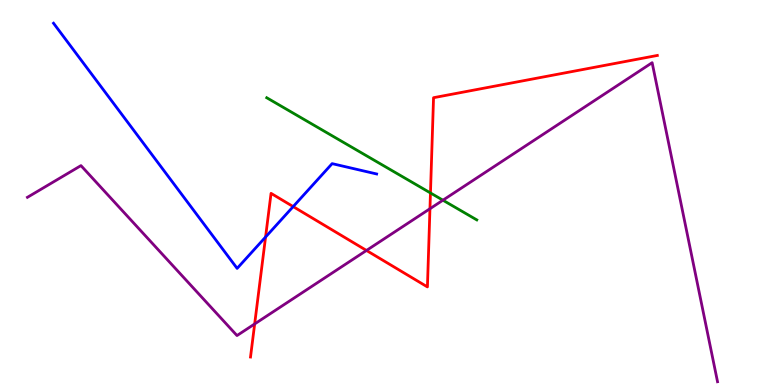[{'lines': ['blue', 'red'], 'intersections': [{'x': 3.43, 'y': 3.84}, {'x': 3.78, 'y': 4.63}]}, {'lines': ['green', 'red'], 'intersections': [{'x': 5.55, 'y': 4.99}]}, {'lines': ['purple', 'red'], 'intersections': [{'x': 3.29, 'y': 1.59}, {'x': 4.73, 'y': 3.49}, {'x': 5.55, 'y': 4.58}]}, {'lines': ['blue', 'green'], 'intersections': []}, {'lines': ['blue', 'purple'], 'intersections': []}, {'lines': ['green', 'purple'], 'intersections': [{'x': 5.72, 'y': 4.8}]}]